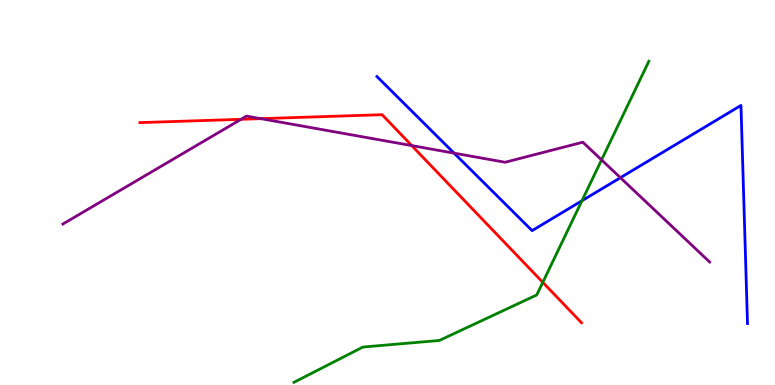[{'lines': ['blue', 'red'], 'intersections': []}, {'lines': ['green', 'red'], 'intersections': [{'x': 7.0, 'y': 2.67}]}, {'lines': ['purple', 'red'], 'intersections': [{'x': 3.11, 'y': 6.9}, {'x': 3.37, 'y': 6.92}, {'x': 5.31, 'y': 6.22}]}, {'lines': ['blue', 'green'], 'intersections': [{'x': 7.51, 'y': 4.79}]}, {'lines': ['blue', 'purple'], 'intersections': [{'x': 5.86, 'y': 6.02}, {'x': 8.01, 'y': 5.38}]}, {'lines': ['green', 'purple'], 'intersections': [{'x': 7.76, 'y': 5.85}]}]